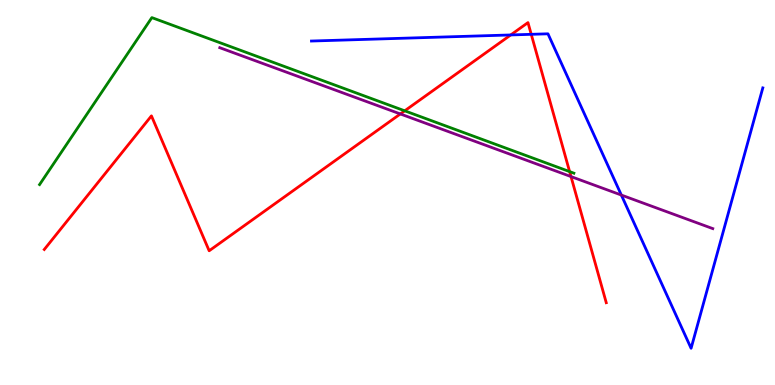[{'lines': ['blue', 'red'], 'intersections': [{'x': 6.59, 'y': 9.09}, {'x': 6.85, 'y': 9.11}]}, {'lines': ['green', 'red'], 'intersections': [{'x': 5.22, 'y': 7.12}, {'x': 7.35, 'y': 5.54}]}, {'lines': ['purple', 'red'], 'intersections': [{'x': 5.17, 'y': 7.04}, {'x': 7.37, 'y': 5.41}]}, {'lines': ['blue', 'green'], 'intersections': []}, {'lines': ['blue', 'purple'], 'intersections': [{'x': 8.02, 'y': 4.93}]}, {'lines': ['green', 'purple'], 'intersections': []}]